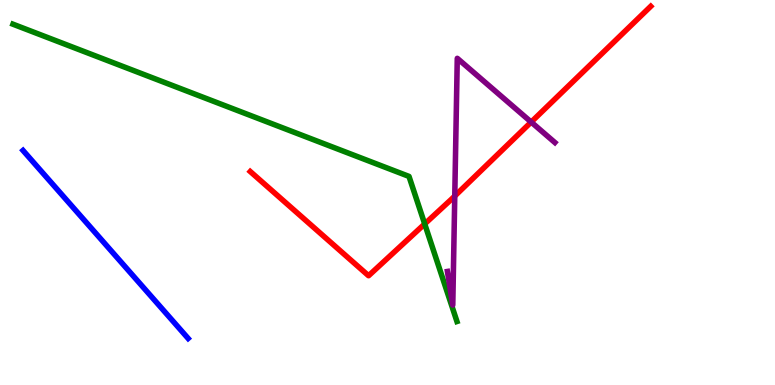[{'lines': ['blue', 'red'], 'intersections': []}, {'lines': ['green', 'red'], 'intersections': [{'x': 5.48, 'y': 4.18}]}, {'lines': ['purple', 'red'], 'intersections': [{'x': 5.87, 'y': 4.91}, {'x': 6.85, 'y': 6.83}]}, {'lines': ['blue', 'green'], 'intersections': []}, {'lines': ['blue', 'purple'], 'intersections': []}, {'lines': ['green', 'purple'], 'intersections': []}]